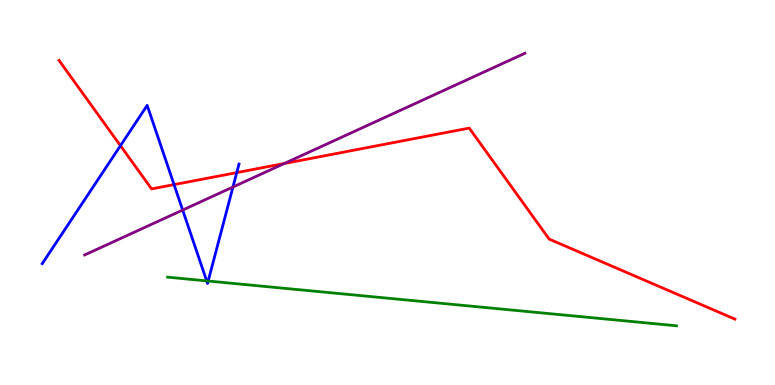[{'lines': ['blue', 'red'], 'intersections': [{'x': 1.55, 'y': 6.22}, {'x': 2.25, 'y': 5.2}, {'x': 3.05, 'y': 5.52}]}, {'lines': ['green', 'red'], 'intersections': []}, {'lines': ['purple', 'red'], 'intersections': [{'x': 3.67, 'y': 5.75}]}, {'lines': ['blue', 'green'], 'intersections': [{'x': 2.67, 'y': 2.7}, {'x': 2.69, 'y': 2.7}]}, {'lines': ['blue', 'purple'], 'intersections': [{'x': 2.36, 'y': 4.54}, {'x': 3.01, 'y': 5.14}]}, {'lines': ['green', 'purple'], 'intersections': []}]